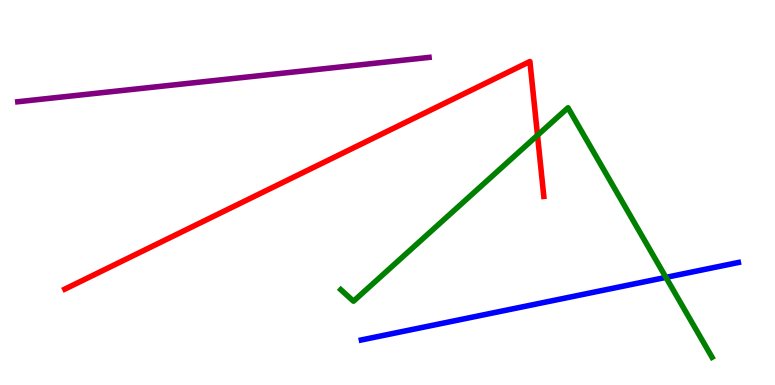[{'lines': ['blue', 'red'], 'intersections': []}, {'lines': ['green', 'red'], 'intersections': [{'x': 6.94, 'y': 6.49}]}, {'lines': ['purple', 'red'], 'intersections': []}, {'lines': ['blue', 'green'], 'intersections': [{'x': 8.59, 'y': 2.8}]}, {'lines': ['blue', 'purple'], 'intersections': []}, {'lines': ['green', 'purple'], 'intersections': []}]